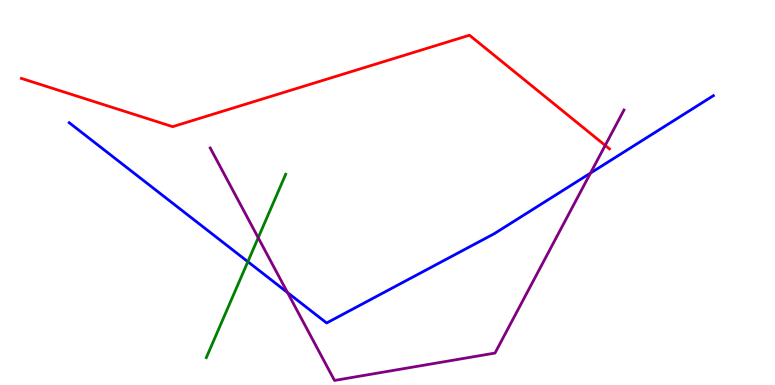[{'lines': ['blue', 'red'], 'intersections': []}, {'lines': ['green', 'red'], 'intersections': []}, {'lines': ['purple', 'red'], 'intersections': [{'x': 7.81, 'y': 6.22}]}, {'lines': ['blue', 'green'], 'intersections': [{'x': 3.2, 'y': 3.2}]}, {'lines': ['blue', 'purple'], 'intersections': [{'x': 3.71, 'y': 2.4}, {'x': 7.62, 'y': 5.5}]}, {'lines': ['green', 'purple'], 'intersections': [{'x': 3.33, 'y': 3.83}]}]